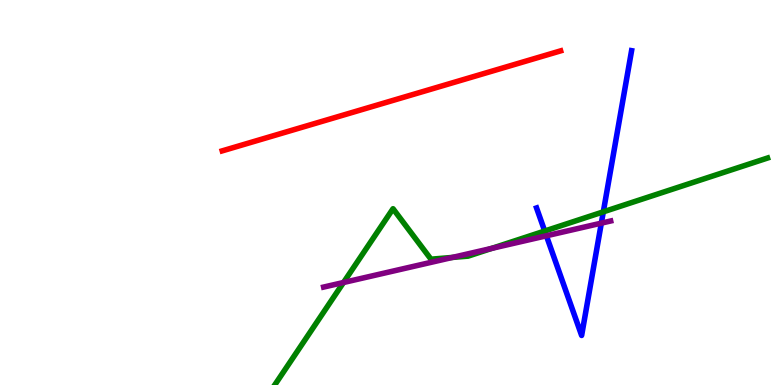[{'lines': ['blue', 'red'], 'intersections': []}, {'lines': ['green', 'red'], 'intersections': []}, {'lines': ['purple', 'red'], 'intersections': []}, {'lines': ['blue', 'green'], 'intersections': [{'x': 7.03, 'y': 4.0}, {'x': 7.78, 'y': 4.5}]}, {'lines': ['blue', 'purple'], 'intersections': [{'x': 7.05, 'y': 3.88}, {'x': 7.76, 'y': 4.2}]}, {'lines': ['green', 'purple'], 'intersections': [{'x': 4.43, 'y': 2.66}, {'x': 5.84, 'y': 3.31}, {'x': 6.35, 'y': 3.55}]}]